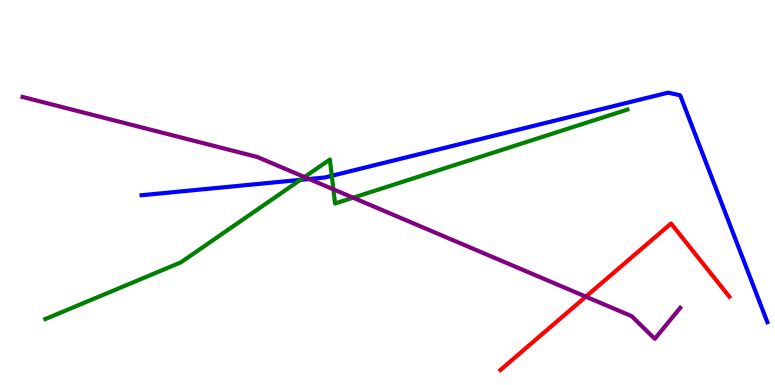[{'lines': ['blue', 'red'], 'intersections': []}, {'lines': ['green', 'red'], 'intersections': []}, {'lines': ['purple', 'red'], 'intersections': [{'x': 7.56, 'y': 2.29}]}, {'lines': ['blue', 'green'], 'intersections': [{'x': 3.88, 'y': 5.33}, {'x': 4.28, 'y': 5.43}]}, {'lines': ['blue', 'purple'], 'intersections': [{'x': 3.99, 'y': 5.35}]}, {'lines': ['green', 'purple'], 'intersections': [{'x': 3.93, 'y': 5.4}, {'x': 4.3, 'y': 5.08}, {'x': 4.56, 'y': 4.86}]}]